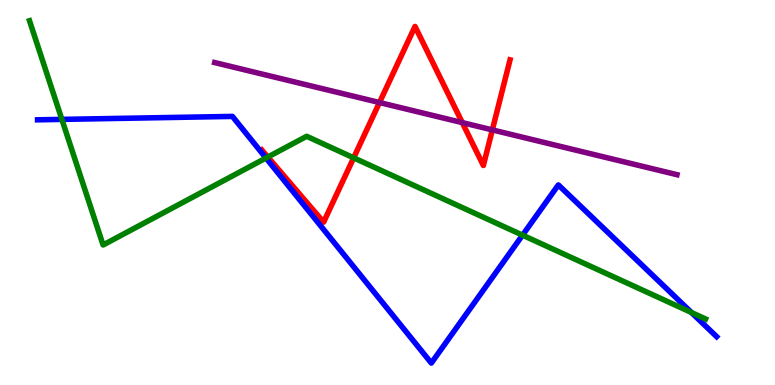[{'lines': ['blue', 'red'], 'intersections': []}, {'lines': ['green', 'red'], 'intersections': [{'x': 3.46, 'y': 5.92}, {'x': 4.56, 'y': 5.9}]}, {'lines': ['purple', 'red'], 'intersections': [{'x': 4.9, 'y': 7.34}, {'x': 5.97, 'y': 6.82}, {'x': 6.35, 'y': 6.63}]}, {'lines': ['blue', 'green'], 'intersections': [{'x': 0.798, 'y': 6.9}, {'x': 3.43, 'y': 5.9}, {'x': 6.74, 'y': 3.89}, {'x': 8.92, 'y': 1.88}]}, {'lines': ['blue', 'purple'], 'intersections': []}, {'lines': ['green', 'purple'], 'intersections': []}]